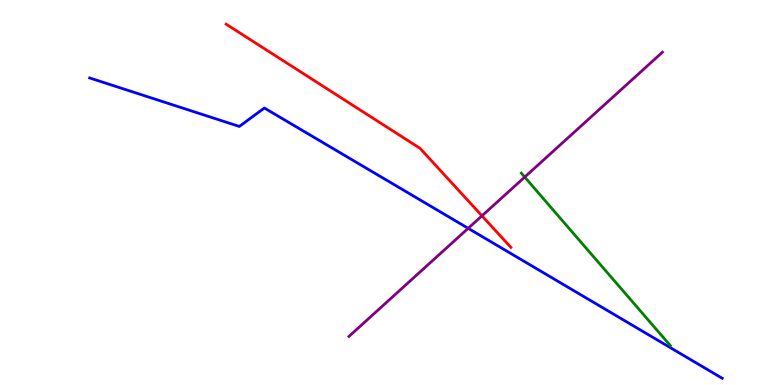[{'lines': ['blue', 'red'], 'intersections': []}, {'lines': ['green', 'red'], 'intersections': []}, {'lines': ['purple', 'red'], 'intersections': [{'x': 6.22, 'y': 4.39}]}, {'lines': ['blue', 'green'], 'intersections': []}, {'lines': ['blue', 'purple'], 'intersections': [{'x': 6.04, 'y': 4.07}]}, {'lines': ['green', 'purple'], 'intersections': [{'x': 6.77, 'y': 5.4}]}]